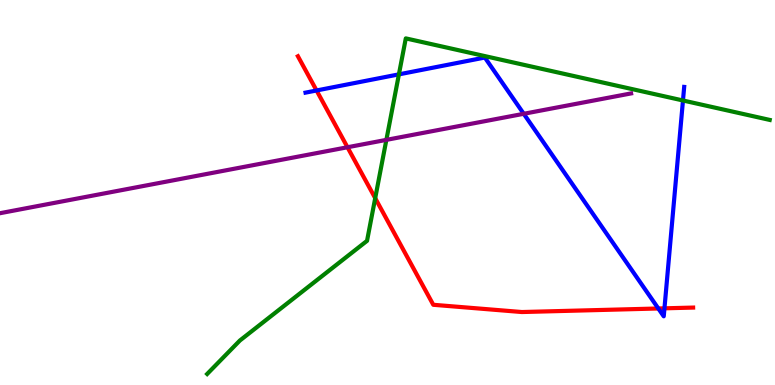[{'lines': ['blue', 'red'], 'intersections': [{'x': 4.08, 'y': 7.65}, {'x': 8.49, 'y': 1.99}, {'x': 8.57, 'y': 1.99}]}, {'lines': ['green', 'red'], 'intersections': [{'x': 4.84, 'y': 4.85}]}, {'lines': ['purple', 'red'], 'intersections': [{'x': 4.48, 'y': 6.18}]}, {'lines': ['blue', 'green'], 'intersections': [{'x': 5.15, 'y': 8.07}, {'x': 8.81, 'y': 7.39}]}, {'lines': ['blue', 'purple'], 'intersections': [{'x': 6.76, 'y': 7.04}]}, {'lines': ['green', 'purple'], 'intersections': [{'x': 4.99, 'y': 6.37}]}]